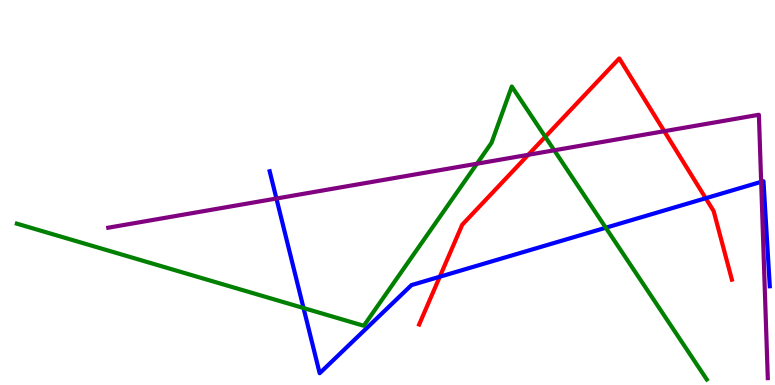[{'lines': ['blue', 'red'], 'intersections': [{'x': 5.67, 'y': 2.81}, {'x': 9.11, 'y': 4.85}]}, {'lines': ['green', 'red'], 'intersections': [{'x': 7.04, 'y': 6.45}]}, {'lines': ['purple', 'red'], 'intersections': [{'x': 6.82, 'y': 5.98}, {'x': 8.57, 'y': 6.59}]}, {'lines': ['blue', 'green'], 'intersections': [{'x': 3.92, 'y': 2.0}, {'x': 7.82, 'y': 4.08}]}, {'lines': ['blue', 'purple'], 'intersections': [{'x': 3.57, 'y': 4.84}, {'x': 9.82, 'y': 5.28}]}, {'lines': ['green', 'purple'], 'intersections': [{'x': 6.15, 'y': 5.75}, {'x': 7.15, 'y': 6.1}]}]